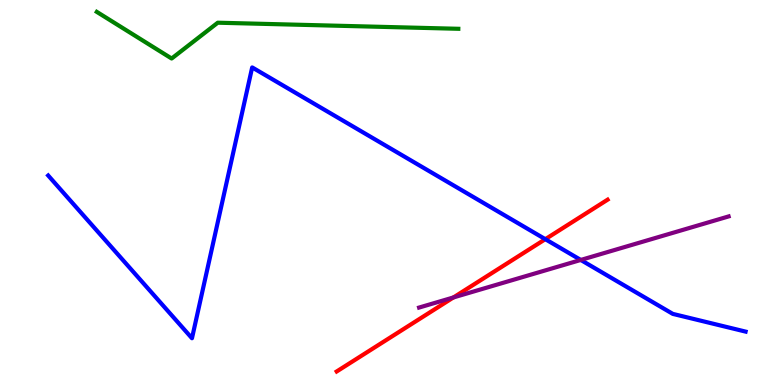[{'lines': ['blue', 'red'], 'intersections': [{'x': 7.04, 'y': 3.79}]}, {'lines': ['green', 'red'], 'intersections': []}, {'lines': ['purple', 'red'], 'intersections': [{'x': 5.85, 'y': 2.27}]}, {'lines': ['blue', 'green'], 'intersections': []}, {'lines': ['blue', 'purple'], 'intersections': [{'x': 7.49, 'y': 3.25}]}, {'lines': ['green', 'purple'], 'intersections': []}]